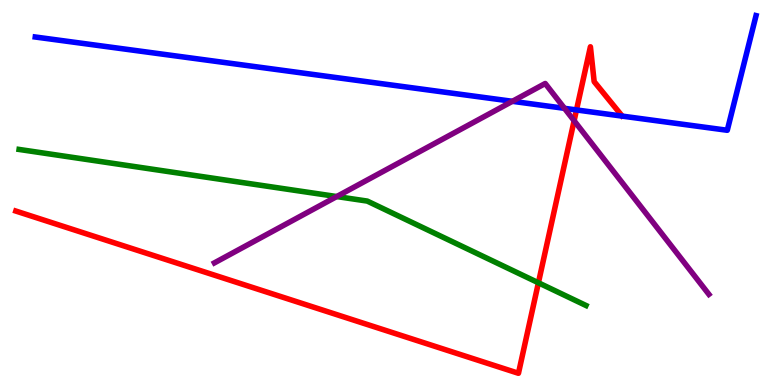[{'lines': ['blue', 'red'], 'intersections': [{'x': 7.44, 'y': 7.14}]}, {'lines': ['green', 'red'], 'intersections': [{'x': 6.95, 'y': 2.66}]}, {'lines': ['purple', 'red'], 'intersections': [{'x': 7.41, 'y': 6.86}]}, {'lines': ['blue', 'green'], 'intersections': []}, {'lines': ['blue', 'purple'], 'intersections': [{'x': 6.61, 'y': 7.37}, {'x': 7.28, 'y': 7.19}]}, {'lines': ['green', 'purple'], 'intersections': [{'x': 4.34, 'y': 4.89}]}]